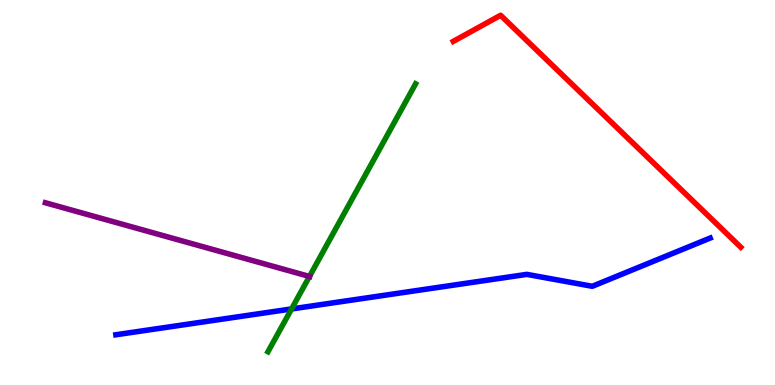[{'lines': ['blue', 'red'], 'intersections': []}, {'lines': ['green', 'red'], 'intersections': []}, {'lines': ['purple', 'red'], 'intersections': []}, {'lines': ['blue', 'green'], 'intersections': [{'x': 3.76, 'y': 1.98}]}, {'lines': ['blue', 'purple'], 'intersections': []}, {'lines': ['green', 'purple'], 'intersections': [{'x': 3.99, 'y': 2.82}]}]